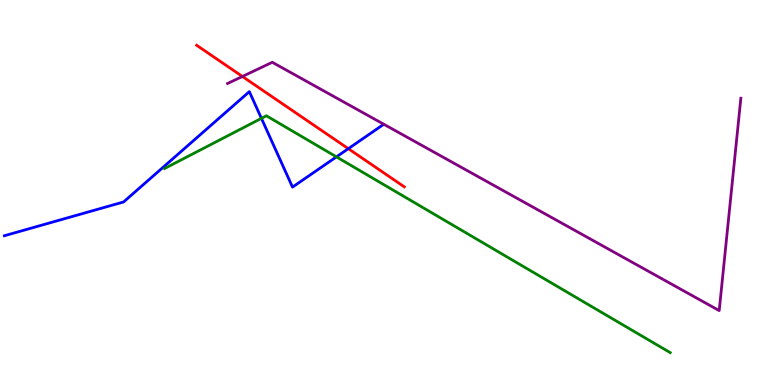[{'lines': ['blue', 'red'], 'intersections': [{'x': 4.49, 'y': 6.14}]}, {'lines': ['green', 'red'], 'intersections': []}, {'lines': ['purple', 'red'], 'intersections': [{'x': 3.13, 'y': 8.01}]}, {'lines': ['blue', 'green'], 'intersections': [{'x': 3.37, 'y': 6.93}, {'x': 4.34, 'y': 5.93}]}, {'lines': ['blue', 'purple'], 'intersections': []}, {'lines': ['green', 'purple'], 'intersections': []}]